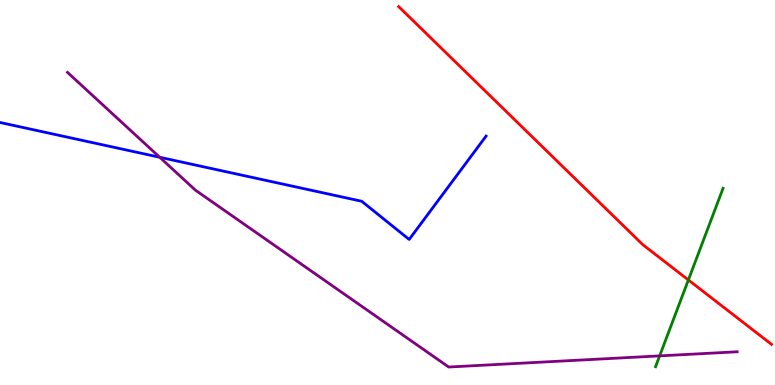[{'lines': ['blue', 'red'], 'intersections': []}, {'lines': ['green', 'red'], 'intersections': [{'x': 8.88, 'y': 2.73}]}, {'lines': ['purple', 'red'], 'intersections': []}, {'lines': ['blue', 'green'], 'intersections': []}, {'lines': ['blue', 'purple'], 'intersections': [{'x': 2.06, 'y': 5.92}]}, {'lines': ['green', 'purple'], 'intersections': [{'x': 8.51, 'y': 0.756}]}]